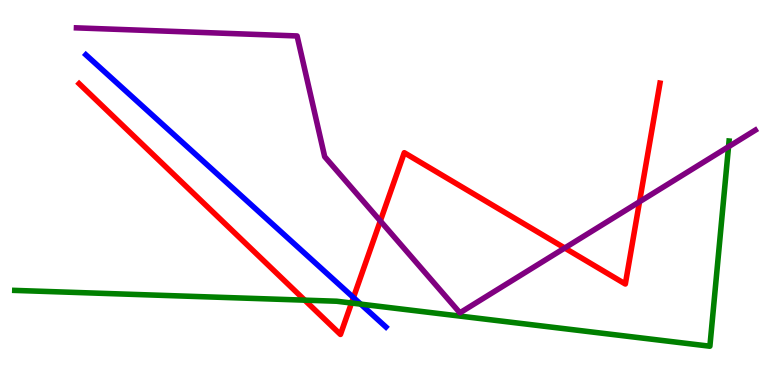[{'lines': ['blue', 'red'], 'intersections': [{'x': 4.56, 'y': 2.27}]}, {'lines': ['green', 'red'], 'intersections': [{'x': 3.93, 'y': 2.2}, {'x': 4.54, 'y': 2.13}]}, {'lines': ['purple', 'red'], 'intersections': [{'x': 4.91, 'y': 4.26}, {'x': 7.29, 'y': 3.56}, {'x': 8.25, 'y': 4.76}]}, {'lines': ['blue', 'green'], 'intersections': [{'x': 4.65, 'y': 2.1}]}, {'lines': ['blue', 'purple'], 'intersections': []}, {'lines': ['green', 'purple'], 'intersections': [{'x': 9.4, 'y': 6.19}]}]